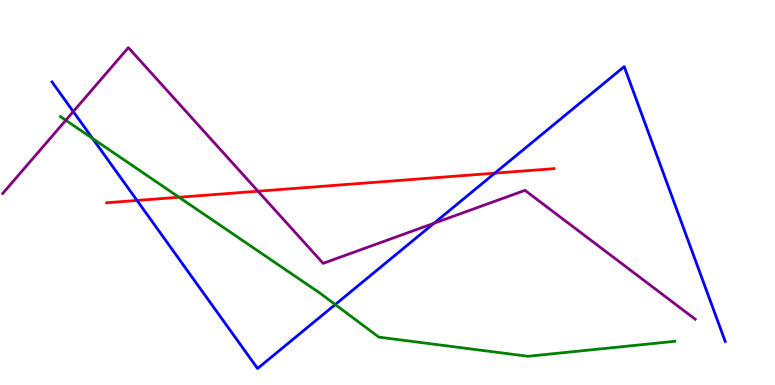[{'lines': ['blue', 'red'], 'intersections': [{'x': 1.77, 'y': 4.79}, {'x': 6.38, 'y': 5.5}]}, {'lines': ['green', 'red'], 'intersections': [{'x': 2.31, 'y': 4.88}]}, {'lines': ['purple', 'red'], 'intersections': [{'x': 3.33, 'y': 5.03}]}, {'lines': ['blue', 'green'], 'intersections': [{'x': 1.19, 'y': 6.4}, {'x': 4.33, 'y': 2.09}]}, {'lines': ['blue', 'purple'], 'intersections': [{'x': 0.946, 'y': 7.1}, {'x': 5.6, 'y': 4.2}]}, {'lines': ['green', 'purple'], 'intersections': [{'x': 0.849, 'y': 6.88}]}]